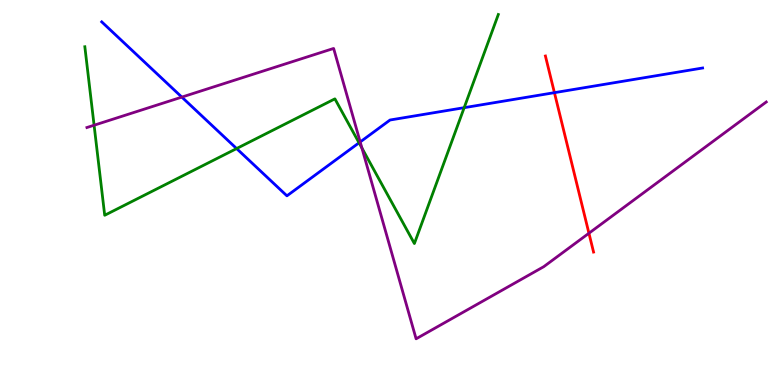[{'lines': ['blue', 'red'], 'intersections': [{'x': 7.15, 'y': 7.59}]}, {'lines': ['green', 'red'], 'intersections': []}, {'lines': ['purple', 'red'], 'intersections': [{'x': 7.6, 'y': 3.94}]}, {'lines': ['blue', 'green'], 'intersections': [{'x': 3.05, 'y': 6.14}, {'x': 4.63, 'y': 6.29}, {'x': 5.99, 'y': 7.2}]}, {'lines': ['blue', 'purple'], 'intersections': [{'x': 2.35, 'y': 7.48}, {'x': 4.65, 'y': 6.31}]}, {'lines': ['green', 'purple'], 'intersections': [{'x': 1.21, 'y': 6.75}, {'x': 4.67, 'y': 6.15}]}]